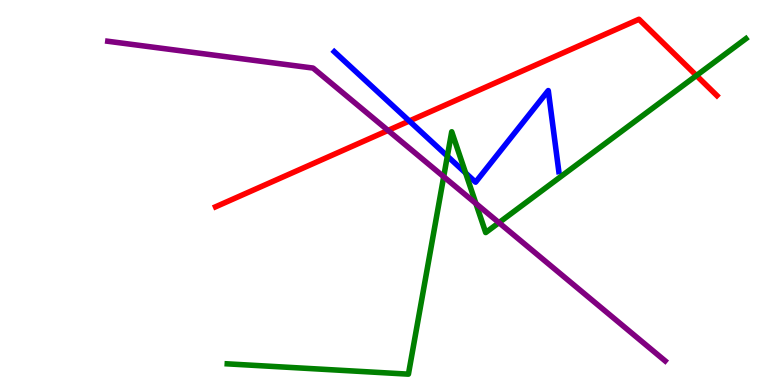[{'lines': ['blue', 'red'], 'intersections': [{'x': 5.28, 'y': 6.86}]}, {'lines': ['green', 'red'], 'intersections': [{'x': 8.99, 'y': 8.04}]}, {'lines': ['purple', 'red'], 'intersections': [{'x': 5.01, 'y': 6.61}]}, {'lines': ['blue', 'green'], 'intersections': [{'x': 5.77, 'y': 5.94}, {'x': 6.01, 'y': 5.51}]}, {'lines': ['blue', 'purple'], 'intersections': []}, {'lines': ['green', 'purple'], 'intersections': [{'x': 5.73, 'y': 5.41}, {'x': 6.14, 'y': 4.71}, {'x': 6.44, 'y': 4.22}]}]